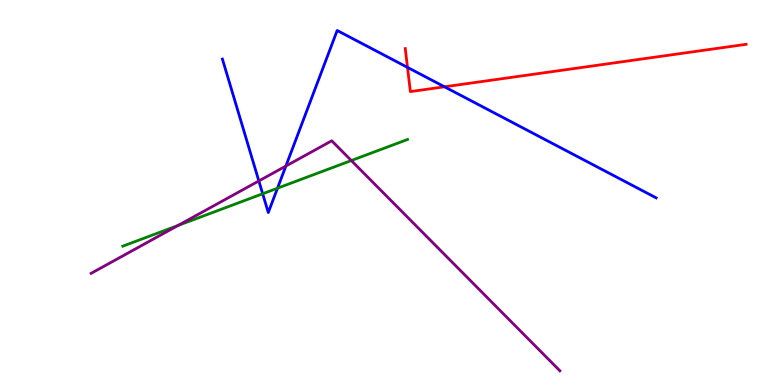[{'lines': ['blue', 'red'], 'intersections': [{'x': 5.26, 'y': 8.25}, {'x': 5.74, 'y': 7.75}]}, {'lines': ['green', 'red'], 'intersections': []}, {'lines': ['purple', 'red'], 'intersections': []}, {'lines': ['blue', 'green'], 'intersections': [{'x': 3.39, 'y': 4.97}, {'x': 3.58, 'y': 5.11}]}, {'lines': ['blue', 'purple'], 'intersections': [{'x': 3.34, 'y': 5.3}, {'x': 3.69, 'y': 5.69}]}, {'lines': ['green', 'purple'], 'intersections': [{'x': 2.3, 'y': 4.14}, {'x': 4.53, 'y': 5.83}]}]